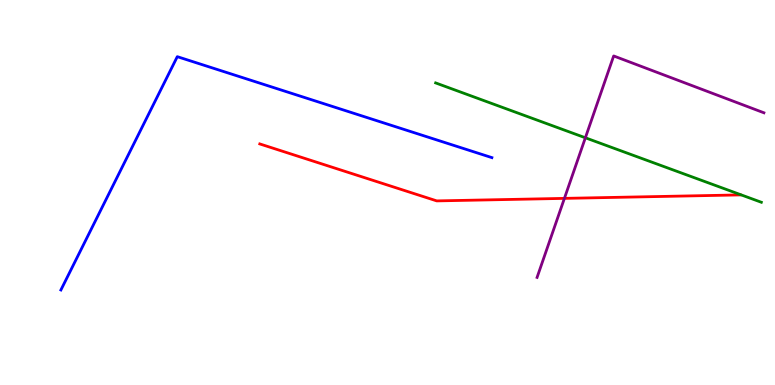[{'lines': ['blue', 'red'], 'intersections': []}, {'lines': ['green', 'red'], 'intersections': []}, {'lines': ['purple', 'red'], 'intersections': [{'x': 7.28, 'y': 4.85}]}, {'lines': ['blue', 'green'], 'intersections': []}, {'lines': ['blue', 'purple'], 'intersections': []}, {'lines': ['green', 'purple'], 'intersections': [{'x': 7.55, 'y': 6.42}]}]